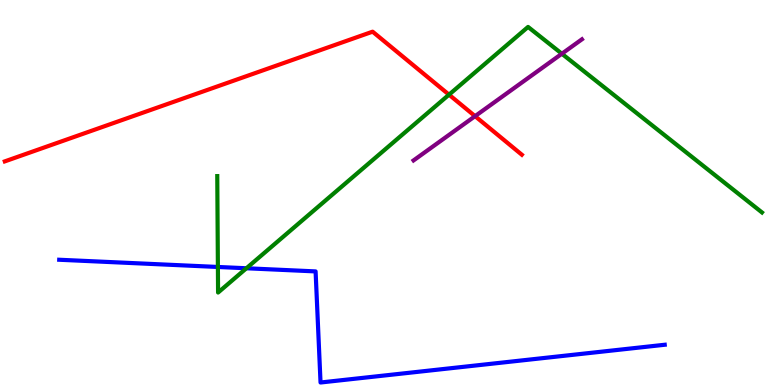[{'lines': ['blue', 'red'], 'intersections': []}, {'lines': ['green', 'red'], 'intersections': [{'x': 5.79, 'y': 7.54}]}, {'lines': ['purple', 'red'], 'intersections': [{'x': 6.13, 'y': 6.98}]}, {'lines': ['blue', 'green'], 'intersections': [{'x': 2.81, 'y': 3.07}, {'x': 3.18, 'y': 3.03}]}, {'lines': ['blue', 'purple'], 'intersections': []}, {'lines': ['green', 'purple'], 'intersections': [{'x': 7.25, 'y': 8.6}]}]